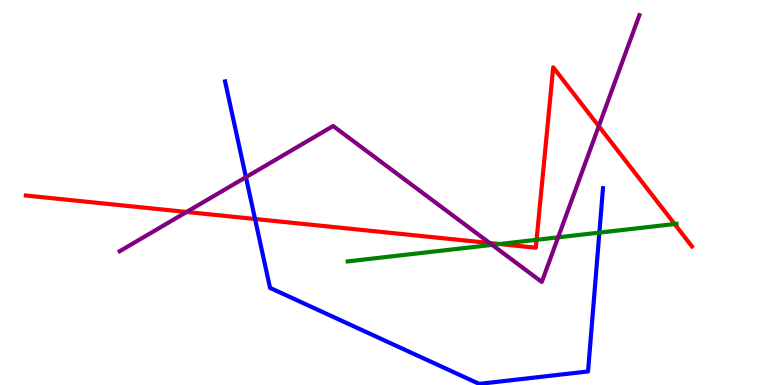[{'lines': ['blue', 'red'], 'intersections': [{'x': 3.29, 'y': 4.31}]}, {'lines': ['green', 'red'], 'intersections': [{'x': 6.45, 'y': 3.66}, {'x': 6.92, 'y': 3.77}, {'x': 8.7, 'y': 4.18}]}, {'lines': ['purple', 'red'], 'intersections': [{'x': 2.41, 'y': 4.49}, {'x': 6.32, 'y': 3.69}, {'x': 7.73, 'y': 6.72}]}, {'lines': ['blue', 'green'], 'intersections': [{'x': 7.73, 'y': 3.96}]}, {'lines': ['blue', 'purple'], 'intersections': [{'x': 3.17, 'y': 5.4}]}, {'lines': ['green', 'purple'], 'intersections': [{'x': 6.35, 'y': 3.64}, {'x': 7.2, 'y': 3.84}]}]